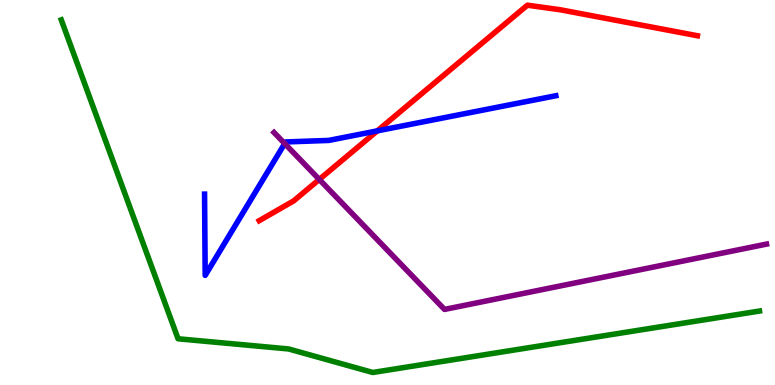[{'lines': ['blue', 'red'], 'intersections': [{'x': 4.87, 'y': 6.6}]}, {'lines': ['green', 'red'], 'intersections': []}, {'lines': ['purple', 'red'], 'intersections': [{'x': 4.12, 'y': 5.34}]}, {'lines': ['blue', 'green'], 'intersections': []}, {'lines': ['blue', 'purple'], 'intersections': [{'x': 3.67, 'y': 6.27}]}, {'lines': ['green', 'purple'], 'intersections': []}]